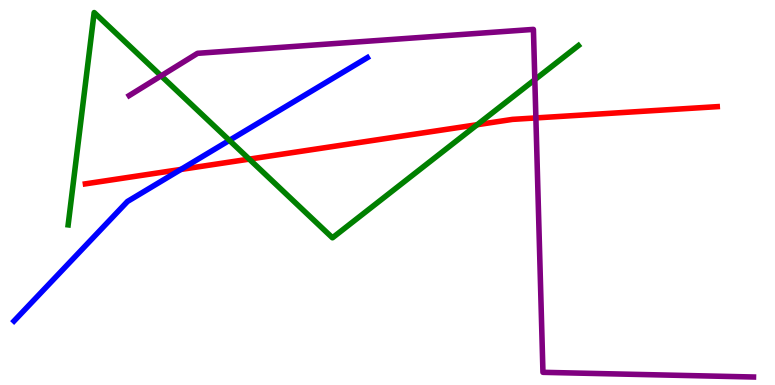[{'lines': ['blue', 'red'], 'intersections': [{'x': 2.33, 'y': 5.6}]}, {'lines': ['green', 'red'], 'intersections': [{'x': 3.22, 'y': 5.87}, {'x': 6.16, 'y': 6.76}]}, {'lines': ['purple', 'red'], 'intersections': [{'x': 6.91, 'y': 6.94}]}, {'lines': ['blue', 'green'], 'intersections': [{'x': 2.96, 'y': 6.35}]}, {'lines': ['blue', 'purple'], 'intersections': []}, {'lines': ['green', 'purple'], 'intersections': [{'x': 2.08, 'y': 8.03}, {'x': 6.9, 'y': 7.93}]}]